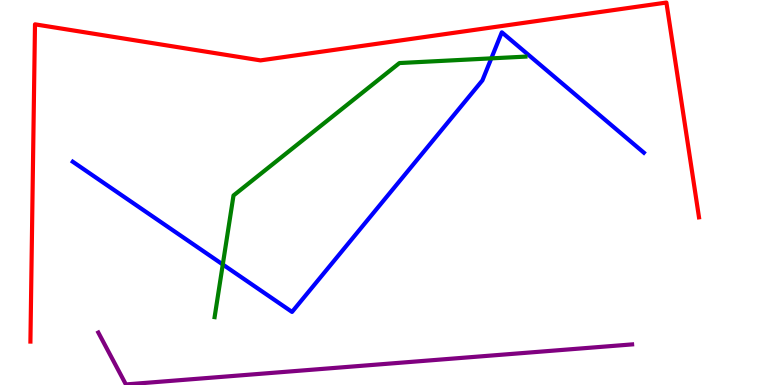[{'lines': ['blue', 'red'], 'intersections': []}, {'lines': ['green', 'red'], 'intersections': []}, {'lines': ['purple', 'red'], 'intersections': []}, {'lines': ['blue', 'green'], 'intersections': [{'x': 2.87, 'y': 3.13}, {'x': 6.34, 'y': 8.48}]}, {'lines': ['blue', 'purple'], 'intersections': []}, {'lines': ['green', 'purple'], 'intersections': []}]